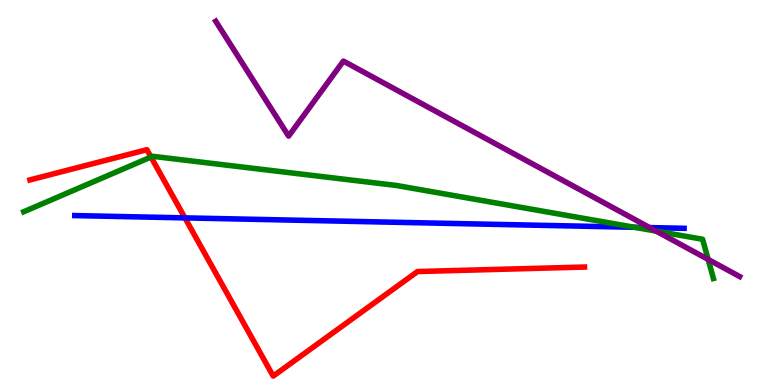[{'lines': ['blue', 'red'], 'intersections': [{'x': 2.39, 'y': 4.34}]}, {'lines': ['green', 'red'], 'intersections': [{'x': 1.95, 'y': 5.92}]}, {'lines': ['purple', 'red'], 'intersections': []}, {'lines': ['blue', 'green'], 'intersections': [{'x': 8.19, 'y': 4.1}]}, {'lines': ['blue', 'purple'], 'intersections': [{'x': 8.38, 'y': 4.09}]}, {'lines': ['green', 'purple'], 'intersections': [{'x': 8.47, 'y': 4.0}, {'x': 9.14, 'y': 3.26}]}]